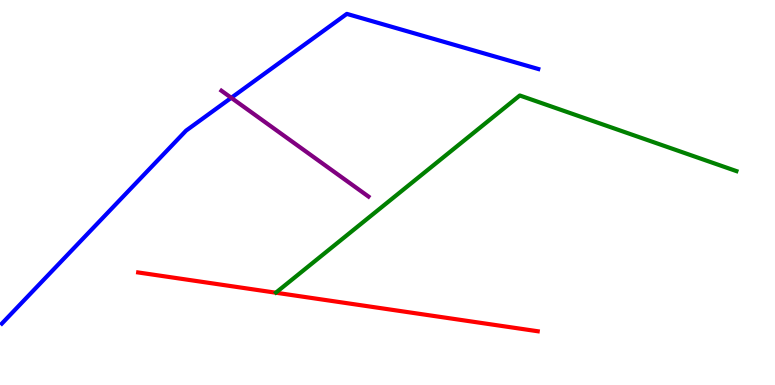[{'lines': ['blue', 'red'], 'intersections': []}, {'lines': ['green', 'red'], 'intersections': []}, {'lines': ['purple', 'red'], 'intersections': []}, {'lines': ['blue', 'green'], 'intersections': []}, {'lines': ['blue', 'purple'], 'intersections': [{'x': 2.98, 'y': 7.46}]}, {'lines': ['green', 'purple'], 'intersections': []}]